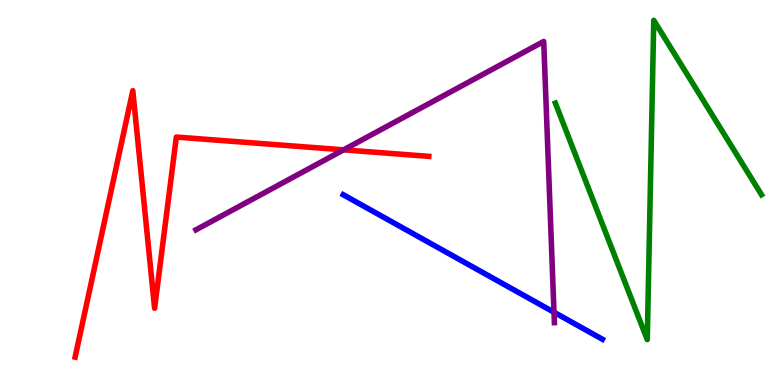[{'lines': ['blue', 'red'], 'intersections': []}, {'lines': ['green', 'red'], 'intersections': []}, {'lines': ['purple', 'red'], 'intersections': [{'x': 4.43, 'y': 6.11}]}, {'lines': ['blue', 'green'], 'intersections': []}, {'lines': ['blue', 'purple'], 'intersections': [{'x': 7.15, 'y': 1.89}]}, {'lines': ['green', 'purple'], 'intersections': []}]